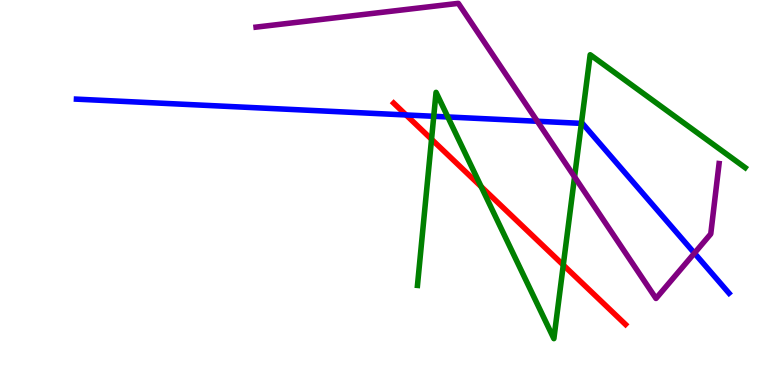[{'lines': ['blue', 'red'], 'intersections': [{'x': 5.24, 'y': 7.01}]}, {'lines': ['green', 'red'], 'intersections': [{'x': 5.57, 'y': 6.38}, {'x': 6.21, 'y': 5.15}, {'x': 7.27, 'y': 3.12}]}, {'lines': ['purple', 'red'], 'intersections': []}, {'lines': ['blue', 'green'], 'intersections': [{'x': 5.6, 'y': 6.98}, {'x': 5.78, 'y': 6.96}, {'x': 7.5, 'y': 6.8}]}, {'lines': ['blue', 'purple'], 'intersections': [{'x': 6.93, 'y': 6.85}, {'x': 8.96, 'y': 3.42}]}, {'lines': ['green', 'purple'], 'intersections': [{'x': 7.41, 'y': 5.41}]}]